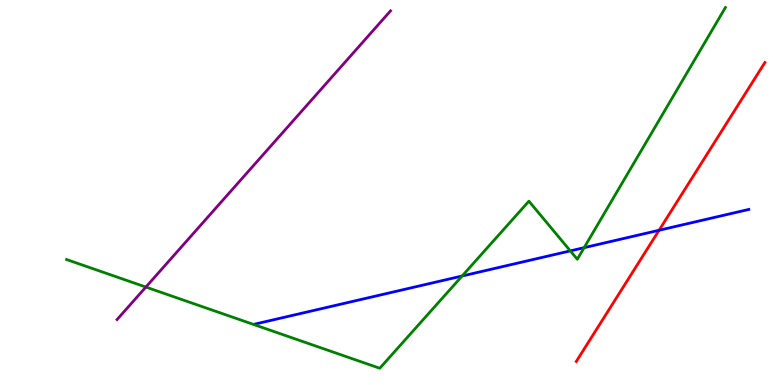[{'lines': ['blue', 'red'], 'intersections': [{'x': 8.5, 'y': 4.02}]}, {'lines': ['green', 'red'], 'intersections': []}, {'lines': ['purple', 'red'], 'intersections': []}, {'lines': ['blue', 'green'], 'intersections': [{'x': 5.96, 'y': 2.83}, {'x': 7.36, 'y': 3.48}, {'x': 7.54, 'y': 3.57}]}, {'lines': ['blue', 'purple'], 'intersections': []}, {'lines': ['green', 'purple'], 'intersections': [{'x': 1.88, 'y': 2.54}]}]